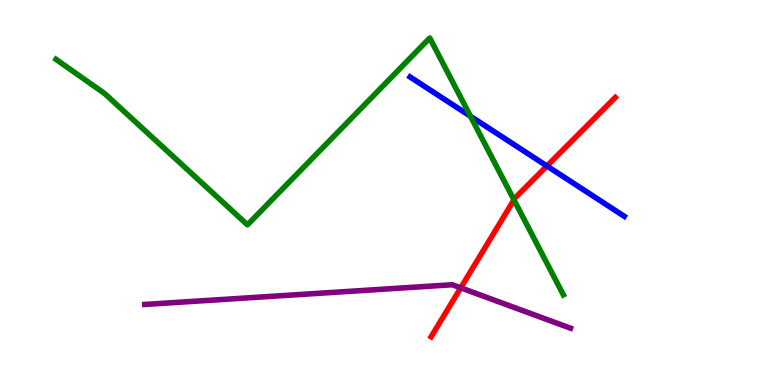[{'lines': ['blue', 'red'], 'intersections': [{'x': 7.06, 'y': 5.69}]}, {'lines': ['green', 'red'], 'intersections': [{'x': 6.63, 'y': 4.81}]}, {'lines': ['purple', 'red'], 'intersections': [{'x': 5.95, 'y': 2.52}]}, {'lines': ['blue', 'green'], 'intersections': [{'x': 6.07, 'y': 6.98}]}, {'lines': ['blue', 'purple'], 'intersections': []}, {'lines': ['green', 'purple'], 'intersections': []}]